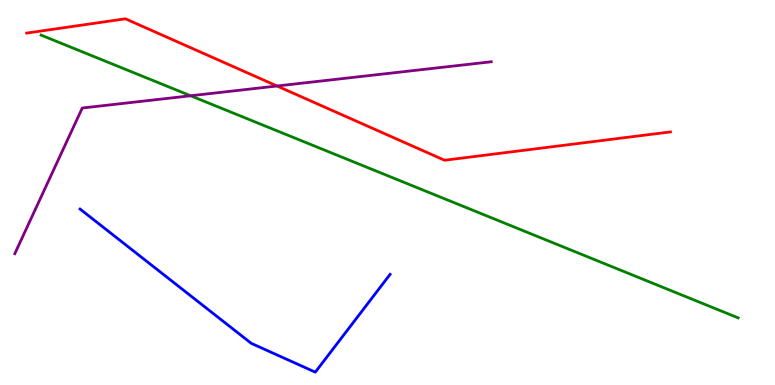[{'lines': ['blue', 'red'], 'intersections': []}, {'lines': ['green', 'red'], 'intersections': []}, {'lines': ['purple', 'red'], 'intersections': [{'x': 3.57, 'y': 7.77}]}, {'lines': ['blue', 'green'], 'intersections': []}, {'lines': ['blue', 'purple'], 'intersections': []}, {'lines': ['green', 'purple'], 'intersections': [{'x': 2.46, 'y': 7.51}]}]